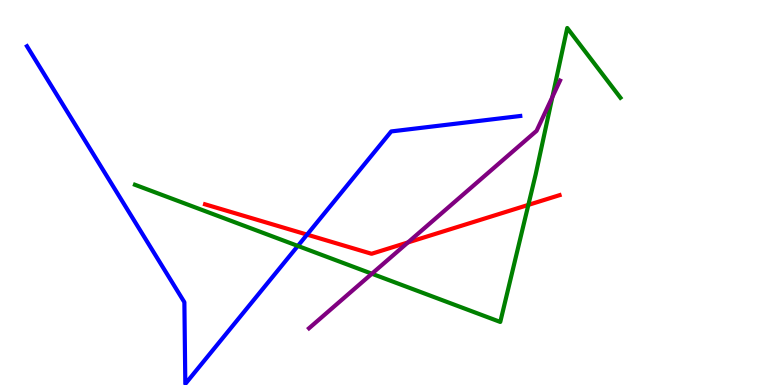[{'lines': ['blue', 'red'], 'intersections': [{'x': 3.96, 'y': 3.91}]}, {'lines': ['green', 'red'], 'intersections': [{'x': 6.82, 'y': 4.68}]}, {'lines': ['purple', 'red'], 'intersections': [{'x': 5.26, 'y': 3.7}]}, {'lines': ['blue', 'green'], 'intersections': [{'x': 3.84, 'y': 3.61}]}, {'lines': ['blue', 'purple'], 'intersections': []}, {'lines': ['green', 'purple'], 'intersections': [{'x': 4.8, 'y': 2.89}, {'x': 7.13, 'y': 7.48}]}]